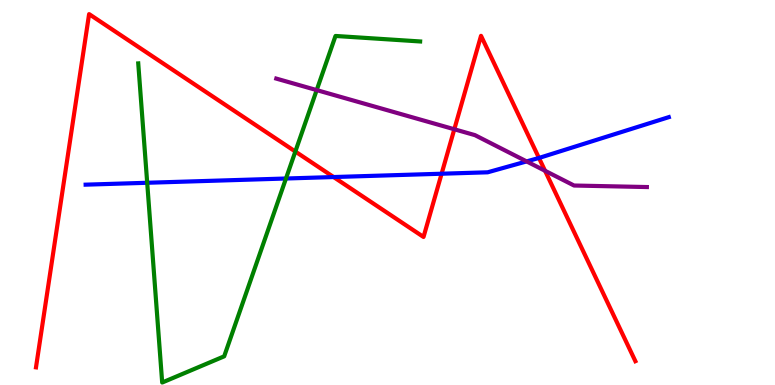[{'lines': ['blue', 'red'], 'intersections': [{'x': 4.3, 'y': 5.4}, {'x': 5.7, 'y': 5.49}, {'x': 6.95, 'y': 5.9}]}, {'lines': ['green', 'red'], 'intersections': [{'x': 3.81, 'y': 6.06}]}, {'lines': ['purple', 'red'], 'intersections': [{'x': 5.86, 'y': 6.64}, {'x': 7.03, 'y': 5.56}]}, {'lines': ['blue', 'green'], 'intersections': [{'x': 1.9, 'y': 5.25}, {'x': 3.69, 'y': 5.36}]}, {'lines': ['blue', 'purple'], 'intersections': [{'x': 6.8, 'y': 5.81}]}, {'lines': ['green', 'purple'], 'intersections': [{'x': 4.09, 'y': 7.66}]}]